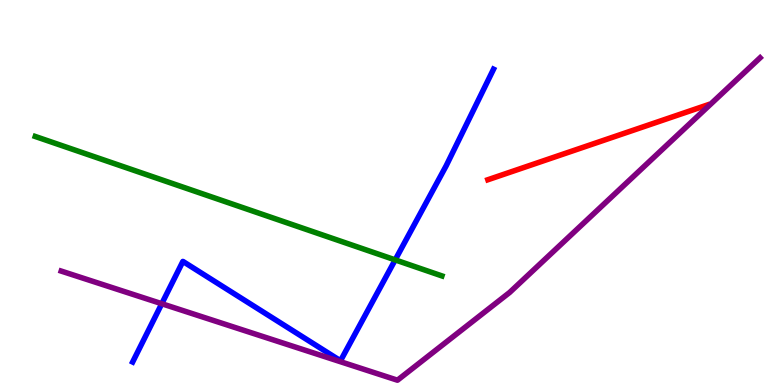[{'lines': ['blue', 'red'], 'intersections': []}, {'lines': ['green', 'red'], 'intersections': []}, {'lines': ['purple', 'red'], 'intersections': []}, {'lines': ['blue', 'green'], 'intersections': [{'x': 5.1, 'y': 3.25}]}, {'lines': ['blue', 'purple'], 'intersections': [{'x': 2.09, 'y': 2.11}]}, {'lines': ['green', 'purple'], 'intersections': []}]